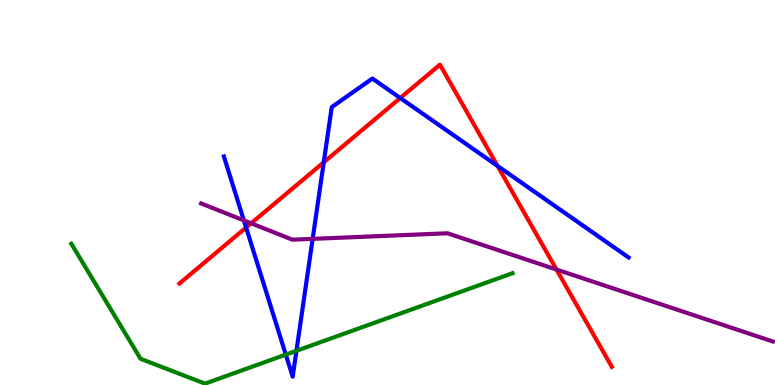[{'lines': ['blue', 'red'], 'intersections': [{'x': 3.18, 'y': 4.09}, {'x': 4.18, 'y': 5.78}, {'x': 5.16, 'y': 7.45}, {'x': 6.42, 'y': 5.69}]}, {'lines': ['green', 'red'], 'intersections': []}, {'lines': ['purple', 'red'], 'intersections': [{'x': 3.24, 'y': 4.2}, {'x': 7.18, 'y': 3.0}]}, {'lines': ['blue', 'green'], 'intersections': [{'x': 3.69, 'y': 0.789}, {'x': 3.83, 'y': 0.888}]}, {'lines': ['blue', 'purple'], 'intersections': [{'x': 3.15, 'y': 4.27}, {'x': 4.03, 'y': 3.8}]}, {'lines': ['green', 'purple'], 'intersections': []}]